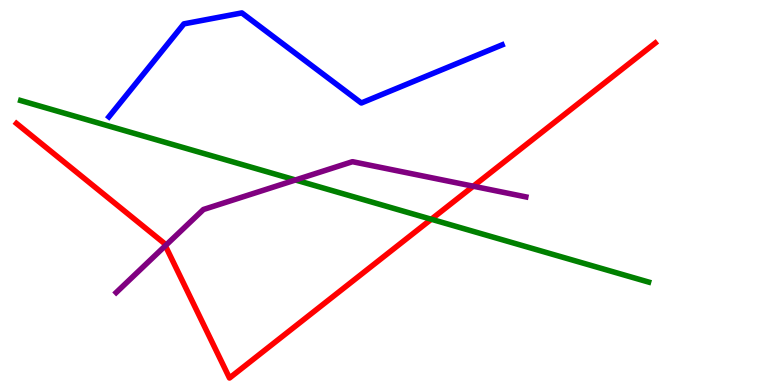[{'lines': ['blue', 'red'], 'intersections': []}, {'lines': ['green', 'red'], 'intersections': [{'x': 5.57, 'y': 4.31}]}, {'lines': ['purple', 'red'], 'intersections': [{'x': 2.13, 'y': 3.62}, {'x': 6.11, 'y': 5.16}]}, {'lines': ['blue', 'green'], 'intersections': []}, {'lines': ['blue', 'purple'], 'intersections': []}, {'lines': ['green', 'purple'], 'intersections': [{'x': 3.81, 'y': 5.33}]}]